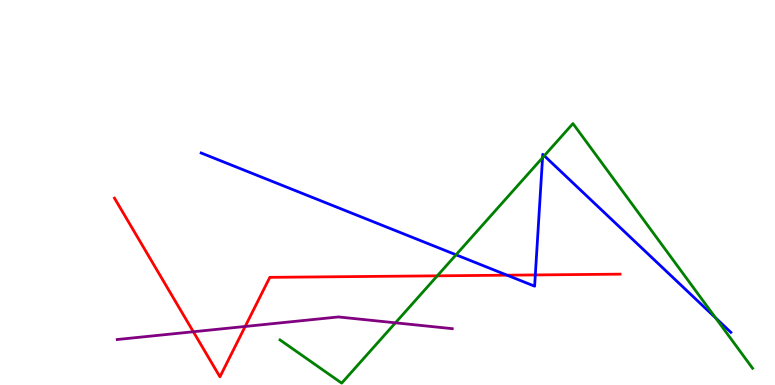[{'lines': ['blue', 'red'], 'intersections': [{'x': 6.54, 'y': 2.85}, {'x': 6.91, 'y': 2.86}]}, {'lines': ['green', 'red'], 'intersections': [{'x': 5.64, 'y': 2.84}]}, {'lines': ['purple', 'red'], 'intersections': [{'x': 2.49, 'y': 1.38}, {'x': 3.16, 'y': 1.52}]}, {'lines': ['blue', 'green'], 'intersections': [{'x': 5.88, 'y': 3.38}, {'x': 7.0, 'y': 5.9}, {'x': 7.02, 'y': 5.95}, {'x': 9.23, 'y': 1.74}]}, {'lines': ['blue', 'purple'], 'intersections': []}, {'lines': ['green', 'purple'], 'intersections': [{'x': 5.1, 'y': 1.62}]}]